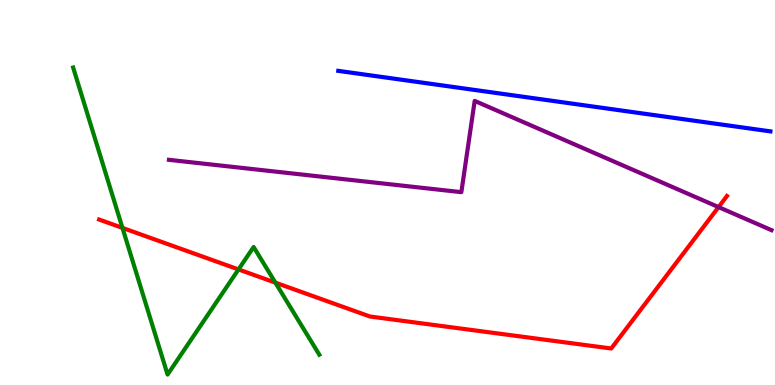[{'lines': ['blue', 'red'], 'intersections': []}, {'lines': ['green', 'red'], 'intersections': [{'x': 1.58, 'y': 4.08}, {'x': 3.08, 'y': 3.0}, {'x': 3.55, 'y': 2.66}]}, {'lines': ['purple', 'red'], 'intersections': [{'x': 9.27, 'y': 4.62}]}, {'lines': ['blue', 'green'], 'intersections': []}, {'lines': ['blue', 'purple'], 'intersections': []}, {'lines': ['green', 'purple'], 'intersections': []}]